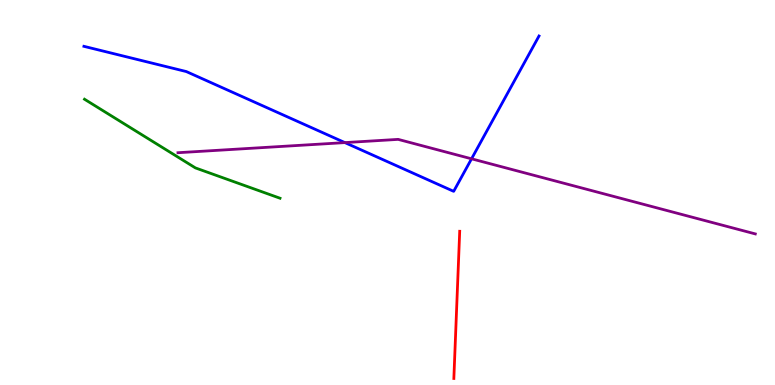[{'lines': ['blue', 'red'], 'intersections': []}, {'lines': ['green', 'red'], 'intersections': []}, {'lines': ['purple', 'red'], 'intersections': []}, {'lines': ['blue', 'green'], 'intersections': []}, {'lines': ['blue', 'purple'], 'intersections': [{'x': 4.45, 'y': 6.3}, {'x': 6.08, 'y': 5.88}]}, {'lines': ['green', 'purple'], 'intersections': []}]